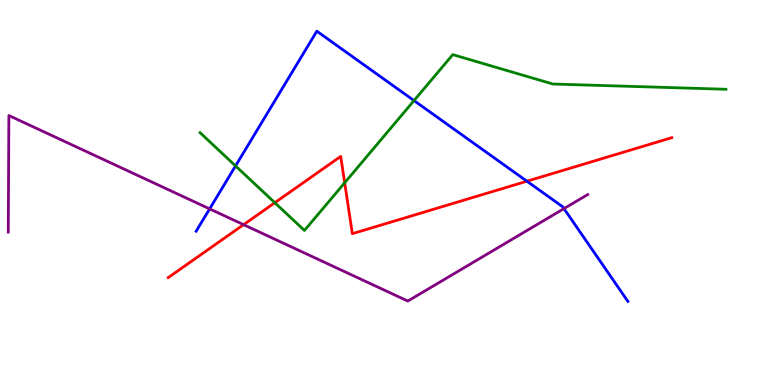[{'lines': ['blue', 'red'], 'intersections': [{'x': 6.8, 'y': 5.29}]}, {'lines': ['green', 'red'], 'intersections': [{'x': 3.55, 'y': 4.73}, {'x': 4.45, 'y': 5.25}]}, {'lines': ['purple', 'red'], 'intersections': [{'x': 3.14, 'y': 4.16}]}, {'lines': ['blue', 'green'], 'intersections': [{'x': 3.04, 'y': 5.69}, {'x': 5.34, 'y': 7.39}]}, {'lines': ['blue', 'purple'], 'intersections': [{'x': 2.7, 'y': 4.57}, {'x': 7.28, 'y': 4.58}]}, {'lines': ['green', 'purple'], 'intersections': []}]